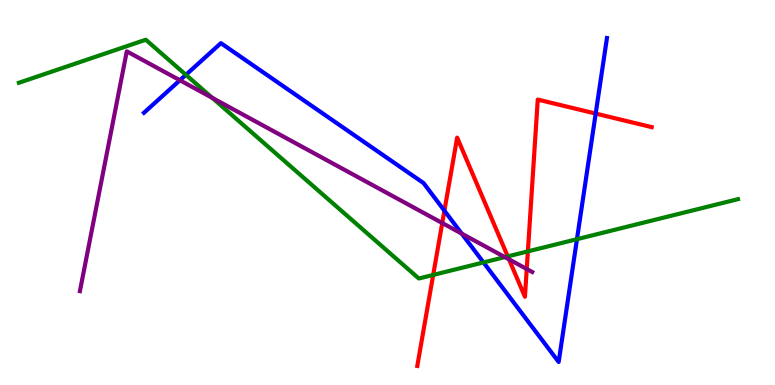[{'lines': ['blue', 'red'], 'intersections': [{'x': 5.73, 'y': 4.53}, {'x': 7.69, 'y': 7.05}]}, {'lines': ['green', 'red'], 'intersections': [{'x': 5.59, 'y': 2.86}, {'x': 6.55, 'y': 3.34}, {'x': 6.81, 'y': 3.47}]}, {'lines': ['purple', 'red'], 'intersections': [{'x': 5.71, 'y': 4.21}, {'x': 6.57, 'y': 3.26}, {'x': 6.8, 'y': 3.01}]}, {'lines': ['blue', 'green'], 'intersections': [{'x': 2.4, 'y': 8.06}, {'x': 6.24, 'y': 3.18}, {'x': 7.44, 'y': 3.79}]}, {'lines': ['blue', 'purple'], 'intersections': [{'x': 2.32, 'y': 7.92}, {'x': 5.96, 'y': 3.93}]}, {'lines': ['green', 'purple'], 'intersections': [{'x': 2.74, 'y': 7.46}, {'x': 6.51, 'y': 3.32}]}]